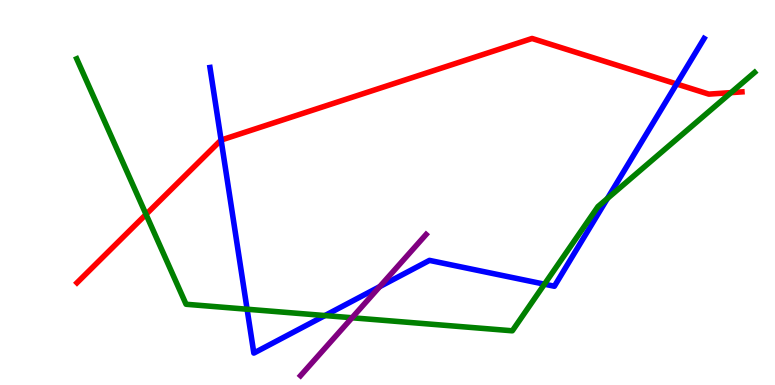[{'lines': ['blue', 'red'], 'intersections': [{'x': 2.85, 'y': 6.36}, {'x': 8.73, 'y': 7.82}]}, {'lines': ['green', 'red'], 'intersections': [{'x': 1.88, 'y': 4.43}, {'x': 9.43, 'y': 7.59}]}, {'lines': ['purple', 'red'], 'intersections': []}, {'lines': ['blue', 'green'], 'intersections': [{'x': 3.19, 'y': 1.97}, {'x': 4.19, 'y': 1.8}, {'x': 7.03, 'y': 2.62}, {'x': 7.84, 'y': 4.84}]}, {'lines': ['blue', 'purple'], 'intersections': [{'x': 4.9, 'y': 2.55}]}, {'lines': ['green', 'purple'], 'intersections': [{'x': 4.54, 'y': 1.75}]}]